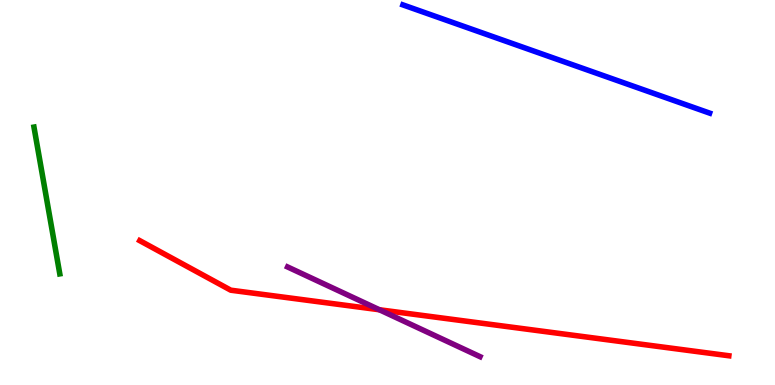[{'lines': ['blue', 'red'], 'intersections': []}, {'lines': ['green', 'red'], 'intersections': []}, {'lines': ['purple', 'red'], 'intersections': [{'x': 4.9, 'y': 1.95}]}, {'lines': ['blue', 'green'], 'intersections': []}, {'lines': ['blue', 'purple'], 'intersections': []}, {'lines': ['green', 'purple'], 'intersections': []}]